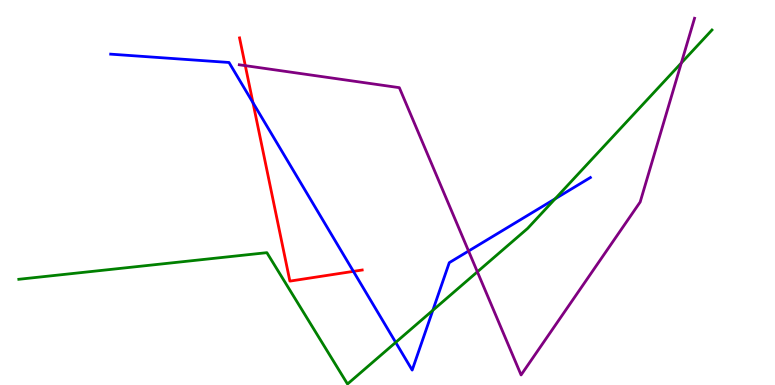[{'lines': ['blue', 'red'], 'intersections': [{'x': 3.26, 'y': 7.33}, {'x': 4.56, 'y': 2.95}]}, {'lines': ['green', 'red'], 'intersections': []}, {'lines': ['purple', 'red'], 'intersections': [{'x': 3.17, 'y': 8.3}]}, {'lines': ['blue', 'green'], 'intersections': [{'x': 5.11, 'y': 1.11}, {'x': 5.58, 'y': 1.94}, {'x': 7.16, 'y': 4.84}]}, {'lines': ['blue', 'purple'], 'intersections': [{'x': 6.05, 'y': 3.48}]}, {'lines': ['green', 'purple'], 'intersections': [{'x': 6.16, 'y': 2.94}, {'x': 8.79, 'y': 8.36}]}]